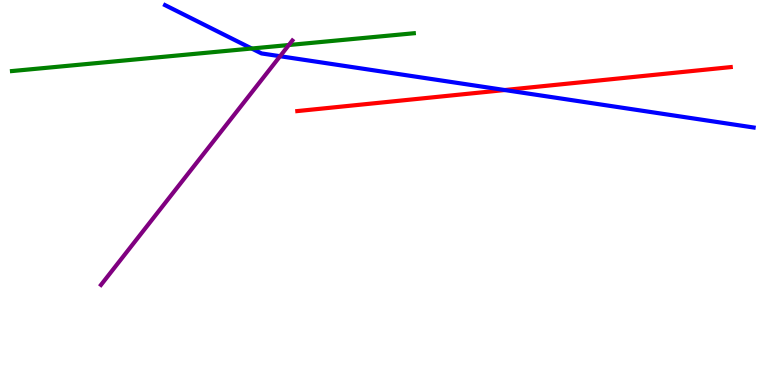[{'lines': ['blue', 'red'], 'intersections': [{'x': 6.51, 'y': 7.66}]}, {'lines': ['green', 'red'], 'intersections': []}, {'lines': ['purple', 'red'], 'intersections': []}, {'lines': ['blue', 'green'], 'intersections': [{'x': 3.25, 'y': 8.74}]}, {'lines': ['blue', 'purple'], 'intersections': [{'x': 3.61, 'y': 8.54}]}, {'lines': ['green', 'purple'], 'intersections': [{'x': 3.73, 'y': 8.83}]}]